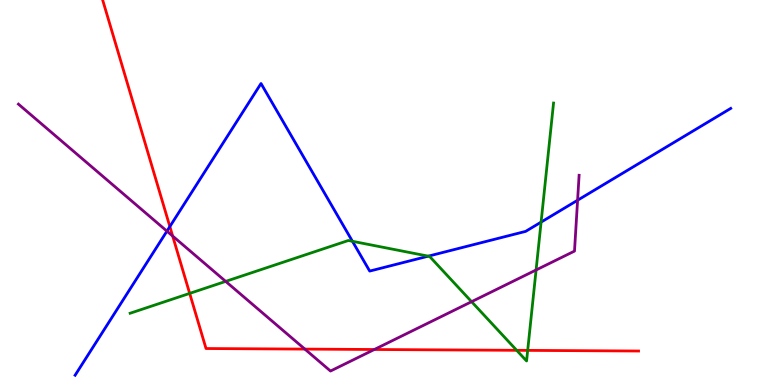[{'lines': ['blue', 'red'], 'intersections': [{'x': 2.19, 'y': 4.12}]}, {'lines': ['green', 'red'], 'intersections': [{'x': 2.45, 'y': 2.38}, {'x': 6.67, 'y': 0.901}, {'x': 6.81, 'y': 0.899}]}, {'lines': ['purple', 'red'], 'intersections': [{'x': 2.23, 'y': 3.87}, {'x': 3.93, 'y': 0.933}, {'x': 4.83, 'y': 0.922}]}, {'lines': ['blue', 'green'], 'intersections': [{'x': 4.55, 'y': 3.73}, {'x': 5.53, 'y': 3.35}, {'x': 6.98, 'y': 4.23}]}, {'lines': ['blue', 'purple'], 'intersections': [{'x': 2.15, 'y': 4.0}, {'x': 7.45, 'y': 4.8}]}, {'lines': ['green', 'purple'], 'intersections': [{'x': 2.91, 'y': 2.69}, {'x': 6.08, 'y': 2.16}, {'x': 6.92, 'y': 2.99}]}]